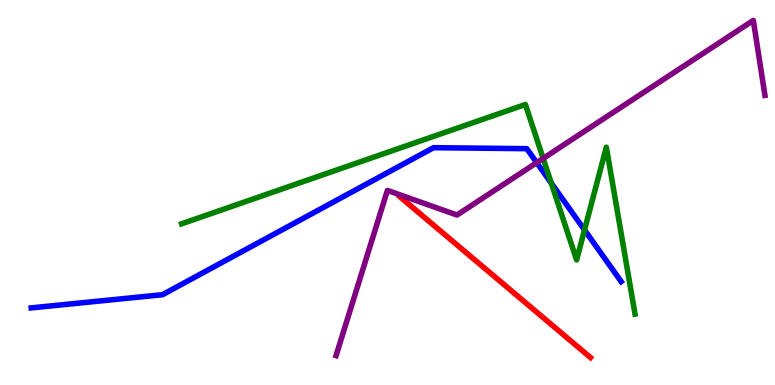[{'lines': ['blue', 'red'], 'intersections': []}, {'lines': ['green', 'red'], 'intersections': []}, {'lines': ['purple', 'red'], 'intersections': []}, {'lines': ['blue', 'green'], 'intersections': [{'x': 7.11, 'y': 5.24}, {'x': 7.54, 'y': 4.03}]}, {'lines': ['blue', 'purple'], 'intersections': [{'x': 6.93, 'y': 5.78}]}, {'lines': ['green', 'purple'], 'intersections': [{'x': 7.01, 'y': 5.89}]}]